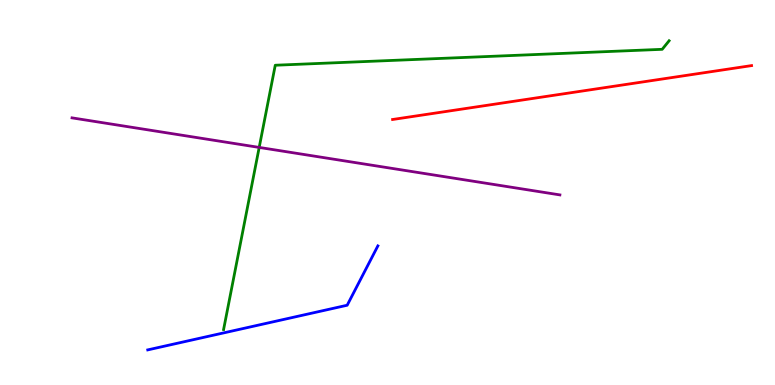[{'lines': ['blue', 'red'], 'intersections': []}, {'lines': ['green', 'red'], 'intersections': []}, {'lines': ['purple', 'red'], 'intersections': []}, {'lines': ['blue', 'green'], 'intersections': []}, {'lines': ['blue', 'purple'], 'intersections': []}, {'lines': ['green', 'purple'], 'intersections': [{'x': 3.34, 'y': 6.17}]}]